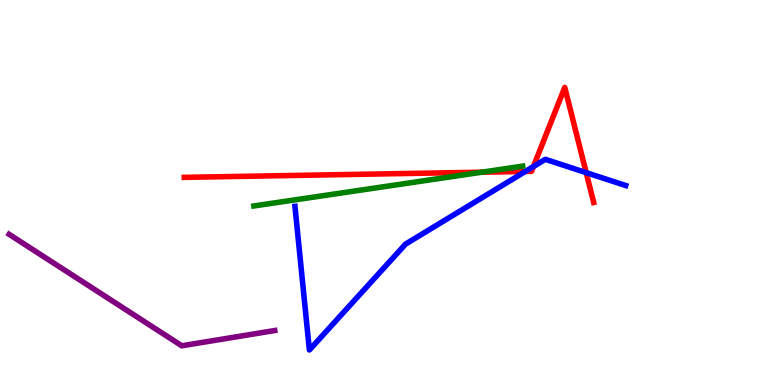[{'lines': ['blue', 'red'], 'intersections': [{'x': 6.78, 'y': 5.55}, {'x': 6.88, 'y': 5.67}, {'x': 7.56, 'y': 5.52}]}, {'lines': ['green', 'red'], 'intersections': [{'x': 6.22, 'y': 5.53}]}, {'lines': ['purple', 'red'], 'intersections': []}, {'lines': ['blue', 'green'], 'intersections': []}, {'lines': ['blue', 'purple'], 'intersections': []}, {'lines': ['green', 'purple'], 'intersections': []}]